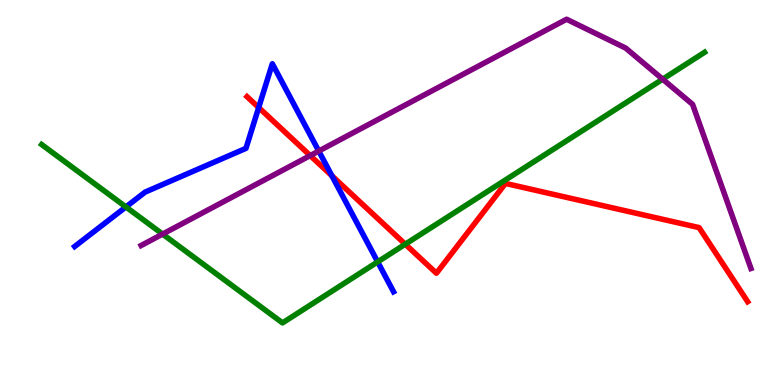[{'lines': ['blue', 'red'], 'intersections': [{'x': 3.34, 'y': 7.21}, {'x': 4.28, 'y': 5.43}]}, {'lines': ['green', 'red'], 'intersections': [{'x': 5.23, 'y': 3.66}]}, {'lines': ['purple', 'red'], 'intersections': [{'x': 4.0, 'y': 5.96}]}, {'lines': ['blue', 'green'], 'intersections': [{'x': 1.62, 'y': 4.63}, {'x': 4.87, 'y': 3.2}]}, {'lines': ['blue', 'purple'], 'intersections': [{'x': 4.11, 'y': 6.08}]}, {'lines': ['green', 'purple'], 'intersections': [{'x': 2.1, 'y': 3.92}, {'x': 8.55, 'y': 7.94}]}]